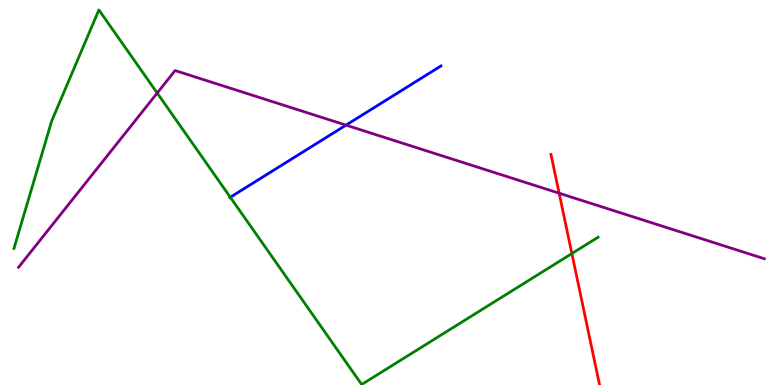[{'lines': ['blue', 'red'], 'intersections': []}, {'lines': ['green', 'red'], 'intersections': [{'x': 7.38, 'y': 3.41}]}, {'lines': ['purple', 'red'], 'intersections': [{'x': 7.21, 'y': 4.98}]}, {'lines': ['blue', 'green'], 'intersections': [{'x': 2.97, 'y': 4.88}]}, {'lines': ['blue', 'purple'], 'intersections': [{'x': 4.46, 'y': 6.75}]}, {'lines': ['green', 'purple'], 'intersections': [{'x': 2.03, 'y': 7.58}]}]